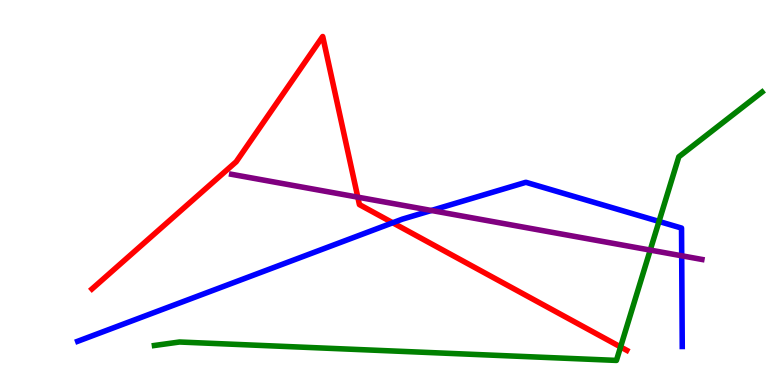[{'lines': ['blue', 'red'], 'intersections': [{'x': 5.07, 'y': 4.21}]}, {'lines': ['green', 'red'], 'intersections': [{'x': 8.01, 'y': 0.989}]}, {'lines': ['purple', 'red'], 'intersections': [{'x': 4.62, 'y': 4.88}]}, {'lines': ['blue', 'green'], 'intersections': [{'x': 8.5, 'y': 4.25}]}, {'lines': ['blue', 'purple'], 'intersections': [{'x': 5.57, 'y': 4.53}, {'x': 8.8, 'y': 3.36}]}, {'lines': ['green', 'purple'], 'intersections': [{'x': 8.39, 'y': 3.5}]}]